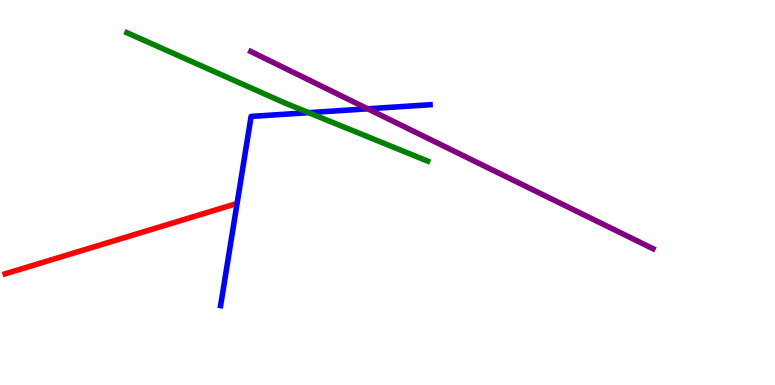[{'lines': ['blue', 'red'], 'intersections': []}, {'lines': ['green', 'red'], 'intersections': []}, {'lines': ['purple', 'red'], 'intersections': []}, {'lines': ['blue', 'green'], 'intersections': [{'x': 3.98, 'y': 7.07}]}, {'lines': ['blue', 'purple'], 'intersections': [{'x': 4.74, 'y': 7.17}]}, {'lines': ['green', 'purple'], 'intersections': []}]